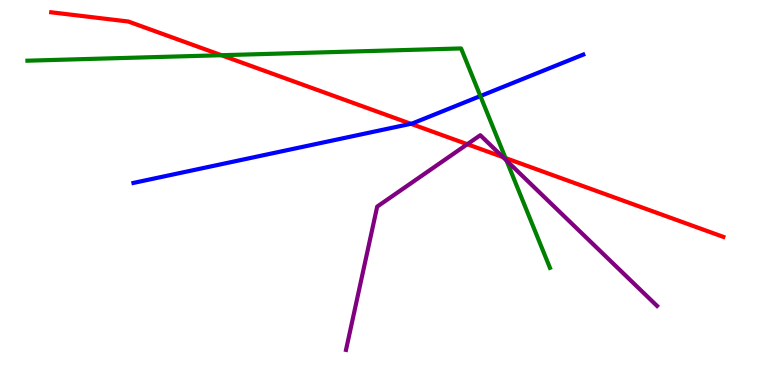[{'lines': ['blue', 'red'], 'intersections': [{'x': 5.3, 'y': 6.78}]}, {'lines': ['green', 'red'], 'intersections': [{'x': 2.86, 'y': 8.57}, {'x': 6.52, 'y': 5.9}]}, {'lines': ['purple', 'red'], 'intersections': [{'x': 6.03, 'y': 6.25}, {'x': 6.49, 'y': 5.92}]}, {'lines': ['blue', 'green'], 'intersections': [{'x': 6.2, 'y': 7.51}]}, {'lines': ['blue', 'purple'], 'intersections': []}, {'lines': ['green', 'purple'], 'intersections': [{'x': 6.54, 'y': 5.83}]}]